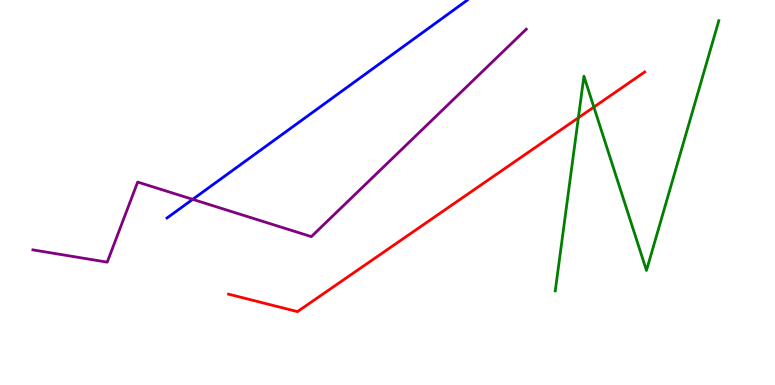[{'lines': ['blue', 'red'], 'intersections': []}, {'lines': ['green', 'red'], 'intersections': [{'x': 7.46, 'y': 6.94}, {'x': 7.66, 'y': 7.22}]}, {'lines': ['purple', 'red'], 'intersections': []}, {'lines': ['blue', 'green'], 'intersections': []}, {'lines': ['blue', 'purple'], 'intersections': [{'x': 2.49, 'y': 4.82}]}, {'lines': ['green', 'purple'], 'intersections': []}]